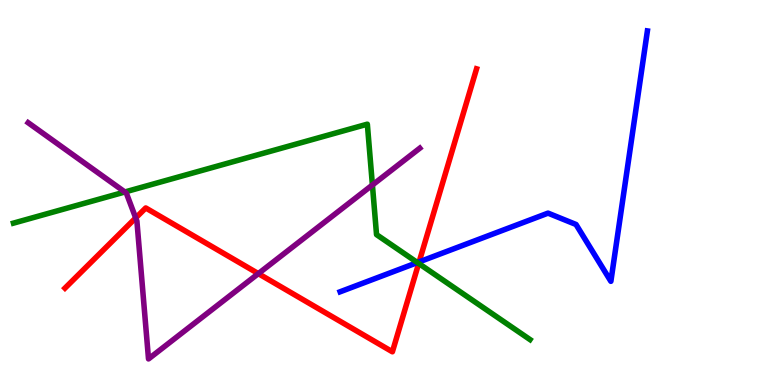[{'lines': ['blue', 'red'], 'intersections': [{'x': 5.41, 'y': 3.2}]}, {'lines': ['green', 'red'], 'intersections': [{'x': 5.4, 'y': 3.16}]}, {'lines': ['purple', 'red'], 'intersections': [{'x': 1.75, 'y': 4.34}, {'x': 3.33, 'y': 2.89}]}, {'lines': ['blue', 'green'], 'intersections': [{'x': 5.39, 'y': 3.18}]}, {'lines': ['blue', 'purple'], 'intersections': []}, {'lines': ['green', 'purple'], 'intersections': [{'x': 1.61, 'y': 5.01}, {'x': 4.81, 'y': 5.19}]}]